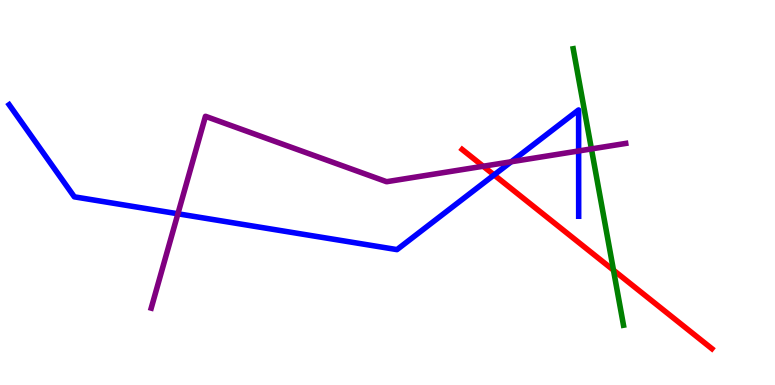[{'lines': ['blue', 'red'], 'intersections': [{'x': 6.38, 'y': 5.46}]}, {'lines': ['green', 'red'], 'intersections': [{'x': 7.92, 'y': 2.98}]}, {'lines': ['purple', 'red'], 'intersections': [{'x': 6.23, 'y': 5.68}]}, {'lines': ['blue', 'green'], 'intersections': []}, {'lines': ['blue', 'purple'], 'intersections': [{'x': 2.3, 'y': 4.45}, {'x': 6.6, 'y': 5.8}, {'x': 7.47, 'y': 6.08}]}, {'lines': ['green', 'purple'], 'intersections': [{'x': 7.63, 'y': 6.13}]}]